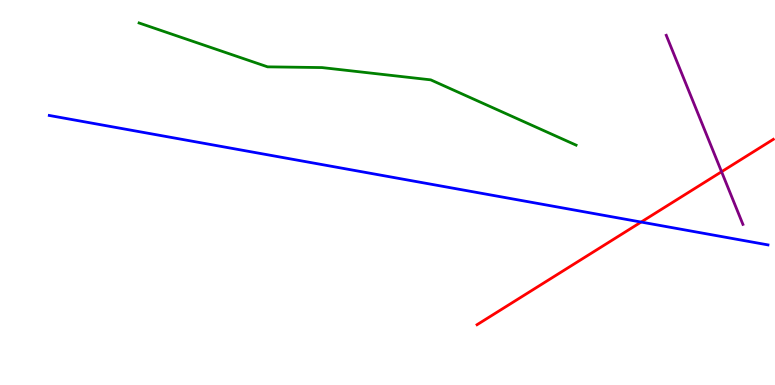[{'lines': ['blue', 'red'], 'intersections': [{'x': 8.27, 'y': 4.23}]}, {'lines': ['green', 'red'], 'intersections': []}, {'lines': ['purple', 'red'], 'intersections': [{'x': 9.31, 'y': 5.54}]}, {'lines': ['blue', 'green'], 'intersections': []}, {'lines': ['blue', 'purple'], 'intersections': []}, {'lines': ['green', 'purple'], 'intersections': []}]